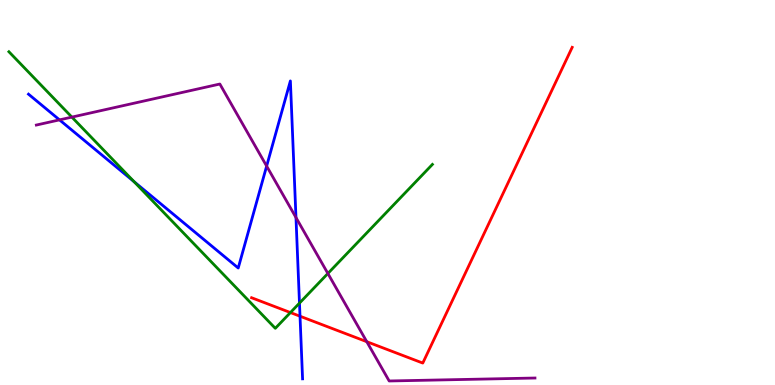[{'lines': ['blue', 'red'], 'intersections': [{'x': 3.87, 'y': 1.79}]}, {'lines': ['green', 'red'], 'intersections': [{'x': 3.75, 'y': 1.88}]}, {'lines': ['purple', 'red'], 'intersections': [{'x': 4.73, 'y': 1.12}]}, {'lines': ['blue', 'green'], 'intersections': [{'x': 1.73, 'y': 5.28}, {'x': 3.86, 'y': 2.13}]}, {'lines': ['blue', 'purple'], 'intersections': [{'x': 0.768, 'y': 6.89}, {'x': 3.44, 'y': 5.69}, {'x': 3.82, 'y': 4.35}]}, {'lines': ['green', 'purple'], 'intersections': [{'x': 0.927, 'y': 6.96}, {'x': 4.23, 'y': 2.9}]}]